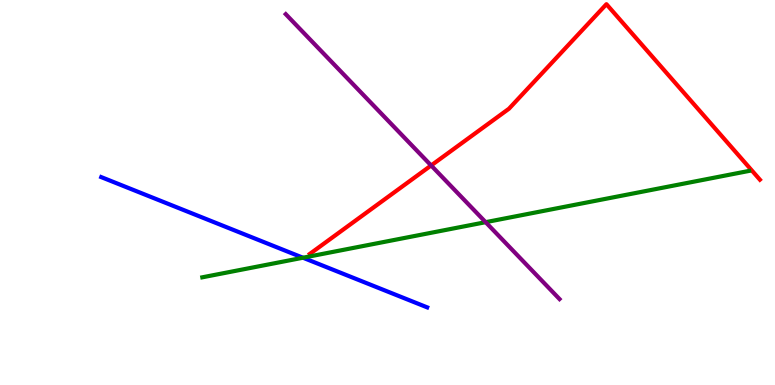[{'lines': ['blue', 'red'], 'intersections': []}, {'lines': ['green', 'red'], 'intersections': []}, {'lines': ['purple', 'red'], 'intersections': [{'x': 5.56, 'y': 5.7}]}, {'lines': ['blue', 'green'], 'intersections': [{'x': 3.91, 'y': 3.31}]}, {'lines': ['blue', 'purple'], 'intersections': []}, {'lines': ['green', 'purple'], 'intersections': [{'x': 6.27, 'y': 4.23}]}]